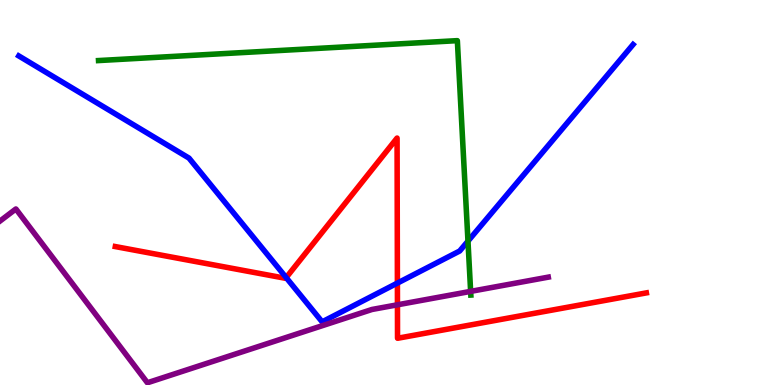[{'lines': ['blue', 'red'], 'intersections': [{'x': 3.69, 'y': 2.79}, {'x': 5.13, 'y': 2.65}]}, {'lines': ['green', 'red'], 'intersections': []}, {'lines': ['purple', 'red'], 'intersections': [{'x': 5.13, 'y': 2.08}]}, {'lines': ['blue', 'green'], 'intersections': [{'x': 6.04, 'y': 3.74}]}, {'lines': ['blue', 'purple'], 'intersections': []}, {'lines': ['green', 'purple'], 'intersections': [{'x': 6.07, 'y': 2.43}]}]